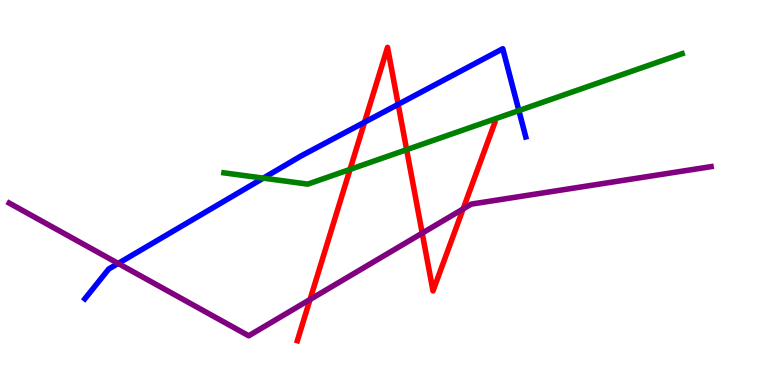[{'lines': ['blue', 'red'], 'intersections': [{'x': 4.7, 'y': 6.83}, {'x': 5.14, 'y': 7.29}]}, {'lines': ['green', 'red'], 'intersections': [{'x': 4.52, 'y': 5.6}, {'x': 5.25, 'y': 6.11}]}, {'lines': ['purple', 'red'], 'intersections': [{'x': 4.0, 'y': 2.22}, {'x': 5.45, 'y': 3.94}, {'x': 5.98, 'y': 4.57}]}, {'lines': ['blue', 'green'], 'intersections': [{'x': 3.4, 'y': 5.37}, {'x': 6.7, 'y': 7.13}]}, {'lines': ['blue', 'purple'], 'intersections': [{'x': 1.52, 'y': 3.16}]}, {'lines': ['green', 'purple'], 'intersections': []}]